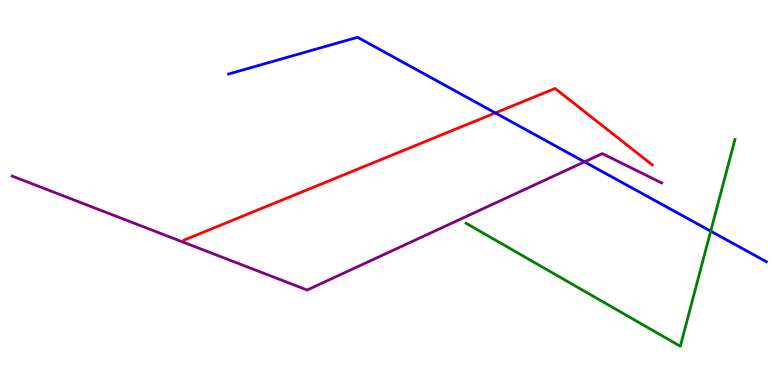[{'lines': ['blue', 'red'], 'intersections': [{'x': 6.39, 'y': 7.07}]}, {'lines': ['green', 'red'], 'intersections': []}, {'lines': ['purple', 'red'], 'intersections': []}, {'lines': ['blue', 'green'], 'intersections': [{'x': 9.17, 'y': 4.0}]}, {'lines': ['blue', 'purple'], 'intersections': [{'x': 7.54, 'y': 5.8}]}, {'lines': ['green', 'purple'], 'intersections': []}]